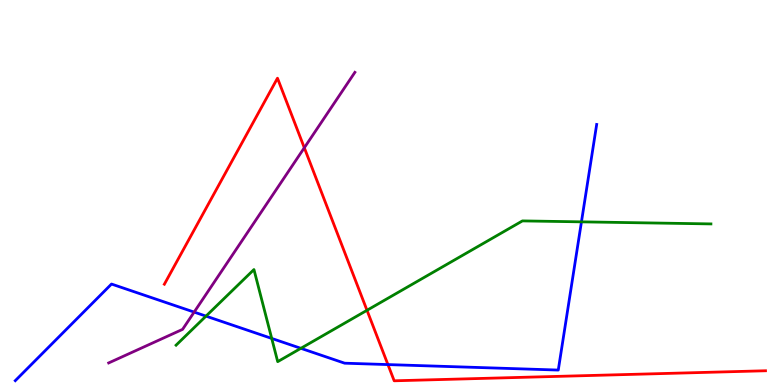[{'lines': ['blue', 'red'], 'intersections': [{'x': 5.01, 'y': 0.53}]}, {'lines': ['green', 'red'], 'intersections': [{'x': 4.74, 'y': 1.94}]}, {'lines': ['purple', 'red'], 'intersections': [{'x': 3.93, 'y': 6.16}]}, {'lines': ['blue', 'green'], 'intersections': [{'x': 2.66, 'y': 1.79}, {'x': 3.51, 'y': 1.21}, {'x': 3.88, 'y': 0.953}, {'x': 7.5, 'y': 4.24}]}, {'lines': ['blue', 'purple'], 'intersections': [{'x': 2.51, 'y': 1.89}]}, {'lines': ['green', 'purple'], 'intersections': []}]